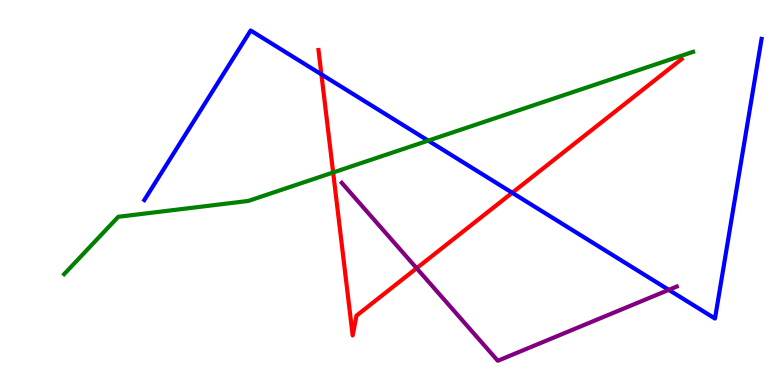[{'lines': ['blue', 'red'], 'intersections': [{'x': 4.15, 'y': 8.07}, {'x': 6.61, 'y': 4.99}]}, {'lines': ['green', 'red'], 'intersections': [{'x': 4.3, 'y': 5.52}]}, {'lines': ['purple', 'red'], 'intersections': [{'x': 5.38, 'y': 3.03}]}, {'lines': ['blue', 'green'], 'intersections': [{'x': 5.53, 'y': 6.35}]}, {'lines': ['blue', 'purple'], 'intersections': [{'x': 8.63, 'y': 2.47}]}, {'lines': ['green', 'purple'], 'intersections': []}]